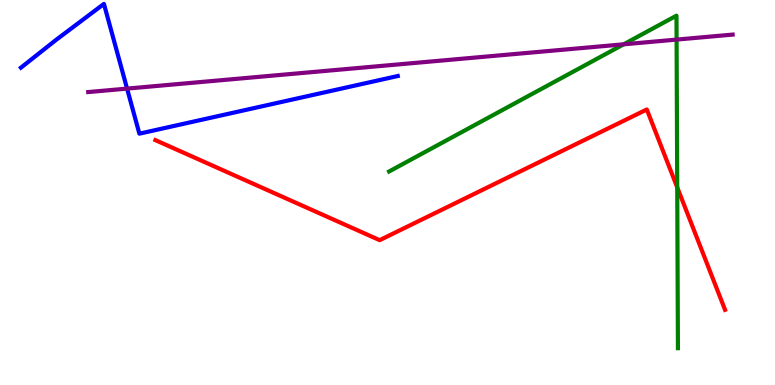[{'lines': ['blue', 'red'], 'intersections': []}, {'lines': ['green', 'red'], 'intersections': [{'x': 8.74, 'y': 5.13}]}, {'lines': ['purple', 'red'], 'intersections': []}, {'lines': ['blue', 'green'], 'intersections': []}, {'lines': ['blue', 'purple'], 'intersections': [{'x': 1.64, 'y': 7.7}]}, {'lines': ['green', 'purple'], 'intersections': [{'x': 8.05, 'y': 8.85}, {'x': 8.73, 'y': 8.97}]}]